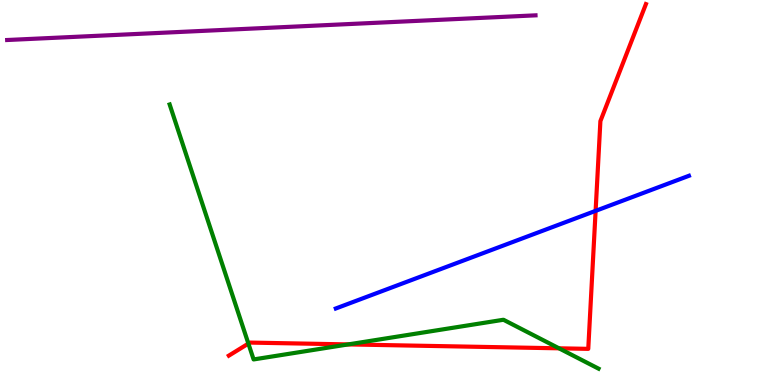[{'lines': ['blue', 'red'], 'intersections': [{'x': 7.69, 'y': 4.52}]}, {'lines': ['green', 'red'], 'intersections': [{'x': 3.21, 'y': 1.08}, {'x': 4.49, 'y': 1.05}, {'x': 7.21, 'y': 0.953}]}, {'lines': ['purple', 'red'], 'intersections': []}, {'lines': ['blue', 'green'], 'intersections': []}, {'lines': ['blue', 'purple'], 'intersections': []}, {'lines': ['green', 'purple'], 'intersections': []}]